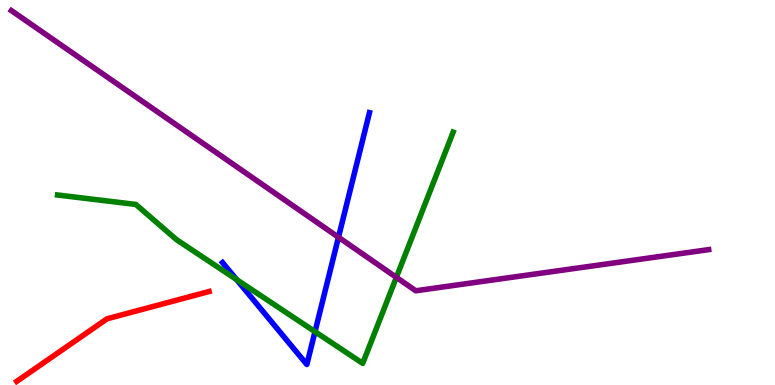[{'lines': ['blue', 'red'], 'intersections': []}, {'lines': ['green', 'red'], 'intersections': []}, {'lines': ['purple', 'red'], 'intersections': []}, {'lines': ['blue', 'green'], 'intersections': [{'x': 3.05, 'y': 2.74}, {'x': 4.06, 'y': 1.39}]}, {'lines': ['blue', 'purple'], 'intersections': [{'x': 4.37, 'y': 3.84}]}, {'lines': ['green', 'purple'], 'intersections': [{'x': 5.11, 'y': 2.8}]}]